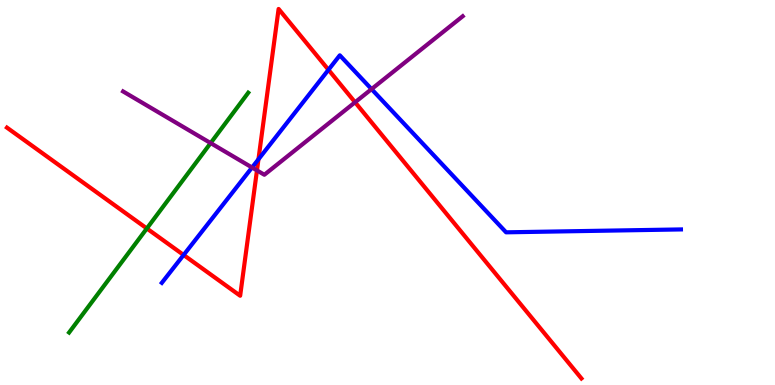[{'lines': ['blue', 'red'], 'intersections': [{'x': 2.37, 'y': 3.38}, {'x': 3.33, 'y': 5.86}, {'x': 4.24, 'y': 8.19}]}, {'lines': ['green', 'red'], 'intersections': [{'x': 1.89, 'y': 4.07}]}, {'lines': ['purple', 'red'], 'intersections': [{'x': 3.32, 'y': 5.57}, {'x': 4.58, 'y': 7.34}]}, {'lines': ['blue', 'green'], 'intersections': []}, {'lines': ['blue', 'purple'], 'intersections': [{'x': 3.25, 'y': 5.65}, {'x': 4.79, 'y': 7.69}]}, {'lines': ['green', 'purple'], 'intersections': [{'x': 2.72, 'y': 6.28}]}]